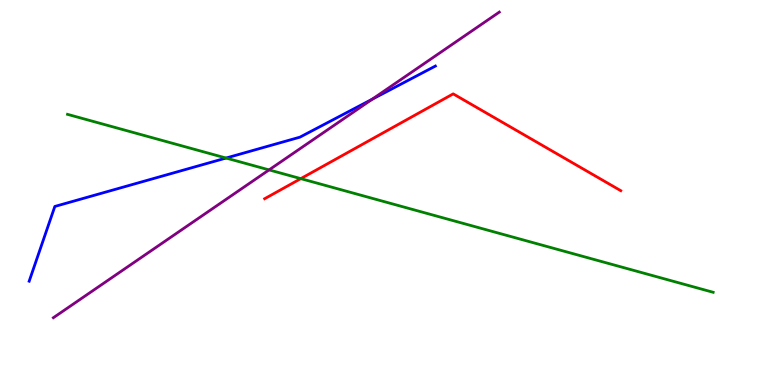[{'lines': ['blue', 'red'], 'intersections': []}, {'lines': ['green', 'red'], 'intersections': [{'x': 3.88, 'y': 5.36}]}, {'lines': ['purple', 'red'], 'intersections': []}, {'lines': ['blue', 'green'], 'intersections': [{'x': 2.92, 'y': 5.9}]}, {'lines': ['blue', 'purple'], 'intersections': [{'x': 4.8, 'y': 7.42}]}, {'lines': ['green', 'purple'], 'intersections': [{'x': 3.47, 'y': 5.59}]}]